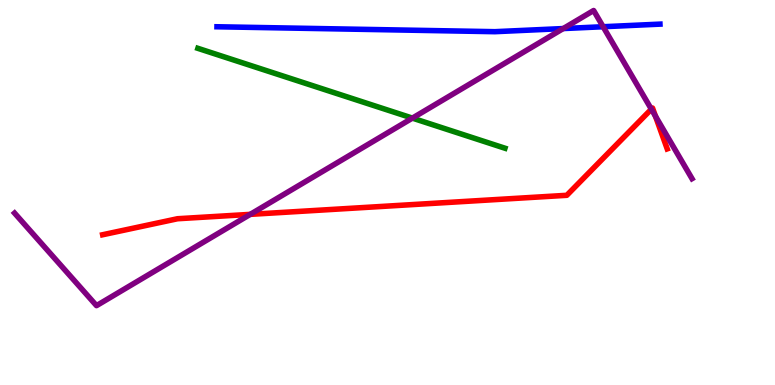[{'lines': ['blue', 'red'], 'intersections': []}, {'lines': ['green', 'red'], 'intersections': []}, {'lines': ['purple', 'red'], 'intersections': [{'x': 3.23, 'y': 4.43}, {'x': 8.4, 'y': 7.16}, {'x': 8.46, 'y': 6.98}]}, {'lines': ['blue', 'green'], 'intersections': []}, {'lines': ['blue', 'purple'], 'intersections': [{'x': 7.27, 'y': 9.26}, {'x': 7.78, 'y': 9.31}]}, {'lines': ['green', 'purple'], 'intersections': [{'x': 5.32, 'y': 6.93}]}]